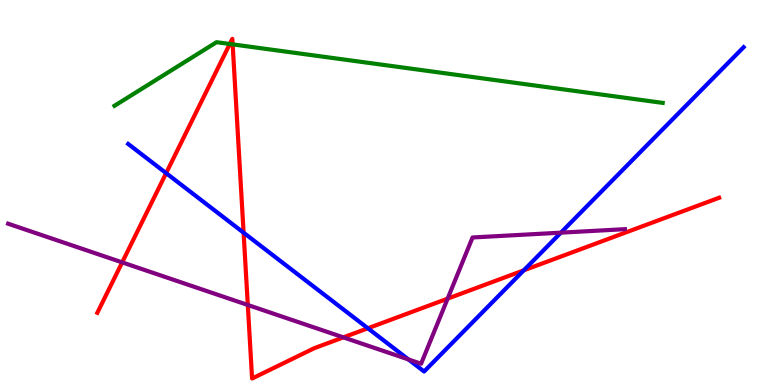[{'lines': ['blue', 'red'], 'intersections': [{'x': 2.14, 'y': 5.5}, {'x': 3.14, 'y': 3.96}, {'x': 4.75, 'y': 1.47}, {'x': 6.76, 'y': 2.98}]}, {'lines': ['green', 'red'], 'intersections': [{'x': 2.96, 'y': 8.86}, {'x': 3.0, 'y': 8.85}]}, {'lines': ['purple', 'red'], 'intersections': [{'x': 1.58, 'y': 3.18}, {'x': 3.2, 'y': 2.08}, {'x': 4.43, 'y': 1.24}, {'x': 5.78, 'y': 2.24}]}, {'lines': ['blue', 'green'], 'intersections': []}, {'lines': ['blue', 'purple'], 'intersections': [{'x': 5.27, 'y': 0.664}, {'x': 7.24, 'y': 3.96}]}, {'lines': ['green', 'purple'], 'intersections': []}]